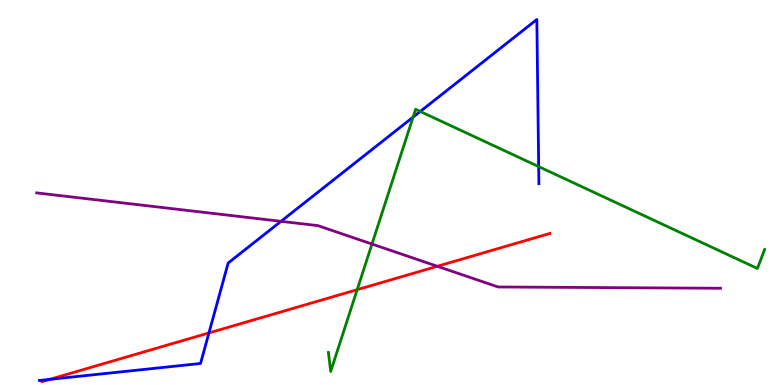[{'lines': ['blue', 'red'], 'intersections': [{'x': 0.642, 'y': 0.146}, {'x': 2.7, 'y': 1.35}]}, {'lines': ['green', 'red'], 'intersections': [{'x': 4.61, 'y': 2.48}]}, {'lines': ['purple', 'red'], 'intersections': [{'x': 5.64, 'y': 3.08}]}, {'lines': ['blue', 'green'], 'intersections': [{'x': 5.33, 'y': 6.96}, {'x': 5.42, 'y': 7.1}, {'x': 6.95, 'y': 5.67}]}, {'lines': ['blue', 'purple'], 'intersections': [{'x': 3.63, 'y': 4.25}]}, {'lines': ['green', 'purple'], 'intersections': [{'x': 4.8, 'y': 3.66}]}]